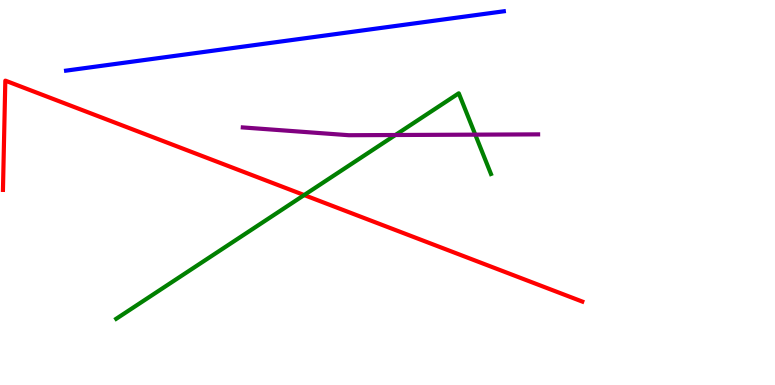[{'lines': ['blue', 'red'], 'intersections': []}, {'lines': ['green', 'red'], 'intersections': [{'x': 3.92, 'y': 4.93}]}, {'lines': ['purple', 'red'], 'intersections': []}, {'lines': ['blue', 'green'], 'intersections': []}, {'lines': ['blue', 'purple'], 'intersections': []}, {'lines': ['green', 'purple'], 'intersections': [{'x': 5.1, 'y': 6.49}, {'x': 6.13, 'y': 6.5}]}]